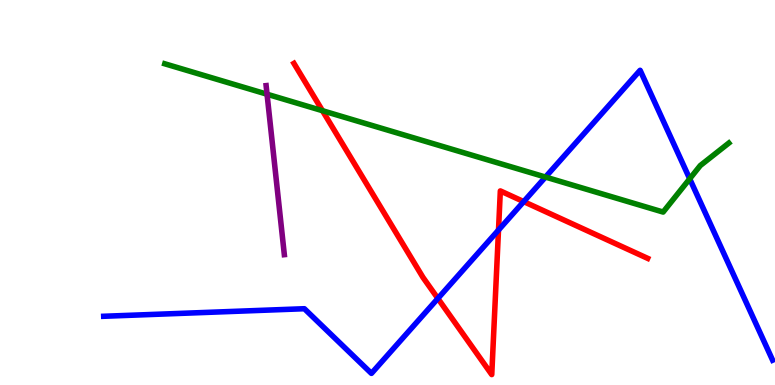[{'lines': ['blue', 'red'], 'intersections': [{'x': 5.65, 'y': 2.25}, {'x': 6.43, 'y': 4.02}, {'x': 6.76, 'y': 4.76}]}, {'lines': ['green', 'red'], 'intersections': [{'x': 4.16, 'y': 7.12}]}, {'lines': ['purple', 'red'], 'intersections': []}, {'lines': ['blue', 'green'], 'intersections': [{'x': 7.04, 'y': 5.4}, {'x': 8.9, 'y': 5.36}]}, {'lines': ['blue', 'purple'], 'intersections': []}, {'lines': ['green', 'purple'], 'intersections': [{'x': 3.45, 'y': 7.55}]}]